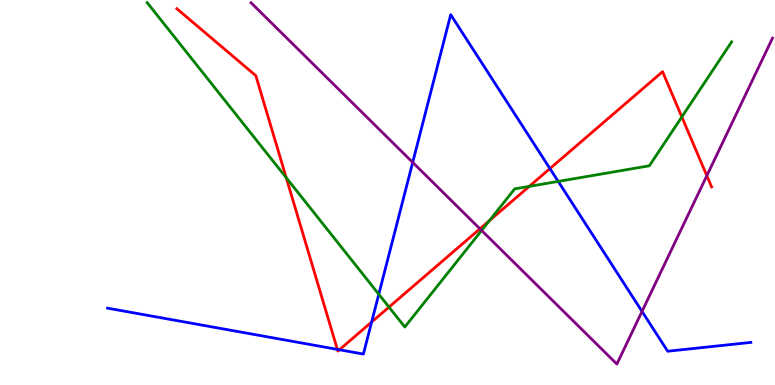[{'lines': ['blue', 'red'], 'intersections': [{'x': 4.35, 'y': 0.925}, {'x': 4.38, 'y': 0.915}, {'x': 4.8, 'y': 1.64}, {'x': 7.1, 'y': 5.62}]}, {'lines': ['green', 'red'], 'intersections': [{'x': 3.69, 'y': 5.38}, {'x': 5.02, 'y': 2.02}, {'x': 6.31, 'y': 4.27}, {'x': 6.83, 'y': 5.16}, {'x': 8.8, 'y': 6.96}]}, {'lines': ['purple', 'red'], 'intersections': [{'x': 6.19, 'y': 4.06}, {'x': 9.12, 'y': 5.44}]}, {'lines': ['blue', 'green'], 'intersections': [{'x': 4.89, 'y': 2.36}, {'x': 7.2, 'y': 5.29}]}, {'lines': ['blue', 'purple'], 'intersections': [{'x': 5.33, 'y': 5.78}, {'x': 8.28, 'y': 1.91}]}, {'lines': ['green', 'purple'], 'intersections': [{'x': 6.21, 'y': 4.01}]}]